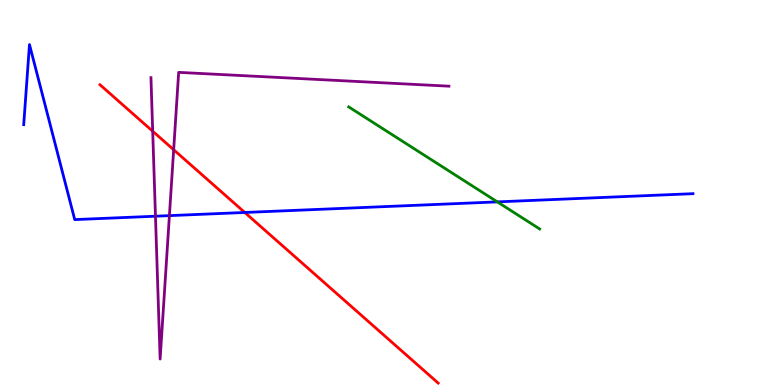[{'lines': ['blue', 'red'], 'intersections': [{'x': 3.16, 'y': 4.48}]}, {'lines': ['green', 'red'], 'intersections': []}, {'lines': ['purple', 'red'], 'intersections': [{'x': 1.97, 'y': 6.59}, {'x': 2.24, 'y': 6.11}]}, {'lines': ['blue', 'green'], 'intersections': [{'x': 6.42, 'y': 4.76}]}, {'lines': ['blue', 'purple'], 'intersections': [{'x': 2.01, 'y': 4.38}, {'x': 2.19, 'y': 4.4}]}, {'lines': ['green', 'purple'], 'intersections': []}]